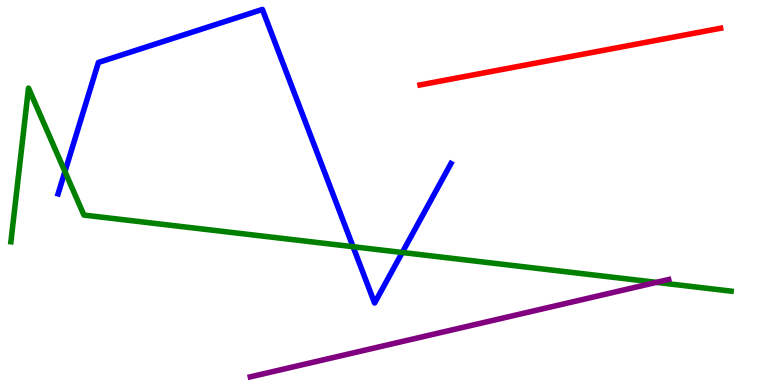[{'lines': ['blue', 'red'], 'intersections': []}, {'lines': ['green', 'red'], 'intersections': []}, {'lines': ['purple', 'red'], 'intersections': []}, {'lines': ['blue', 'green'], 'intersections': [{'x': 0.838, 'y': 5.54}, {'x': 4.56, 'y': 3.59}, {'x': 5.19, 'y': 3.44}]}, {'lines': ['blue', 'purple'], 'intersections': []}, {'lines': ['green', 'purple'], 'intersections': [{'x': 8.47, 'y': 2.67}]}]